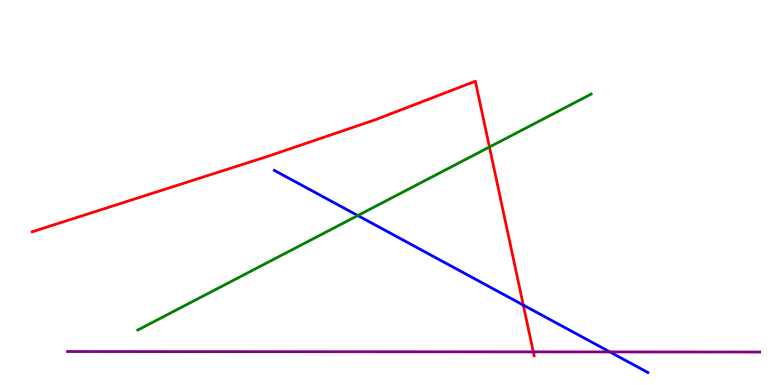[{'lines': ['blue', 'red'], 'intersections': [{'x': 6.75, 'y': 2.08}]}, {'lines': ['green', 'red'], 'intersections': [{'x': 6.32, 'y': 6.18}]}, {'lines': ['purple', 'red'], 'intersections': [{'x': 6.88, 'y': 0.861}]}, {'lines': ['blue', 'green'], 'intersections': [{'x': 4.62, 'y': 4.4}]}, {'lines': ['blue', 'purple'], 'intersections': [{'x': 7.87, 'y': 0.859}]}, {'lines': ['green', 'purple'], 'intersections': []}]